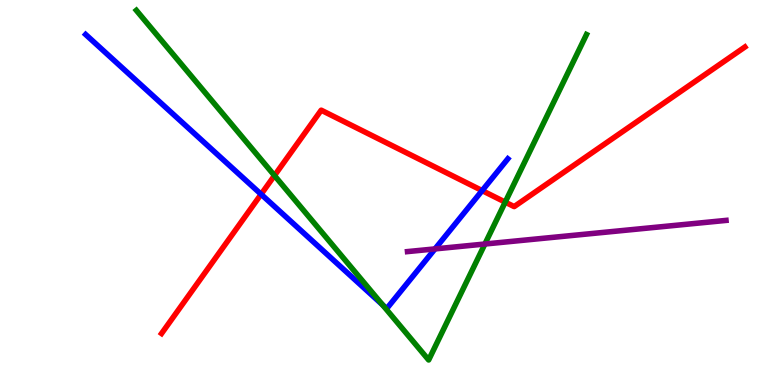[{'lines': ['blue', 'red'], 'intersections': [{'x': 3.37, 'y': 4.95}, {'x': 6.22, 'y': 5.05}]}, {'lines': ['green', 'red'], 'intersections': [{'x': 3.54, 'y': 5.44}, {'x': 6.52, 'y': 4.75}]}, {'lines': ['purple', 'red'], 'intersections': []}, {'lines': ['blue', 'green'], 'intersections': [{'x': 4.94, 'y': 2.08}]}, {'lines': ['blue', 'purple'], 'intersections': [{'x': 5.61, 'y': 3.53}]}, {'lines': ['green', 'purple'], 'intersections': [{'x': 6.26, 'y': 3.66}]}]